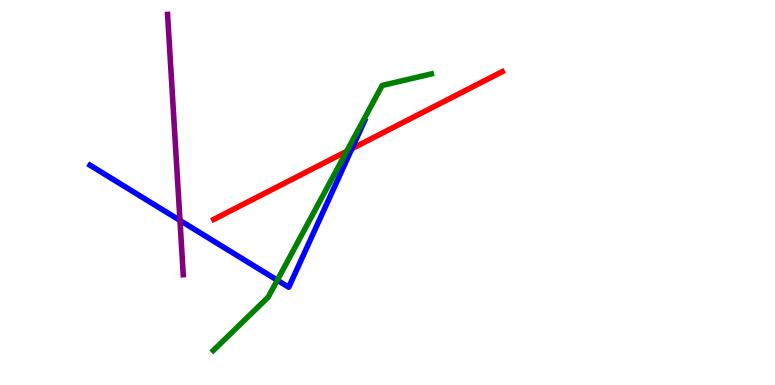[{'lines': ['blue', 'red'], 'intersections': [{'x': 4.54, 'y': 6.14}]}, {'lines': ['green', 'red'], 'intersections': [{'x': 4.47, 'y': 6.07}]}, {'lines': ['purple', 'red'], 'intersections': []}, {'lines': ['blue', 'green'], 'intersections': [{'x': 3.58, 'y': 2.72}]}, {'lines': ['blue', 'purple'], 'intersections': [{'x': 2.32, 'y': 4.27}]}, {'lines': ['green', 'purple'], 'intersections': []}]